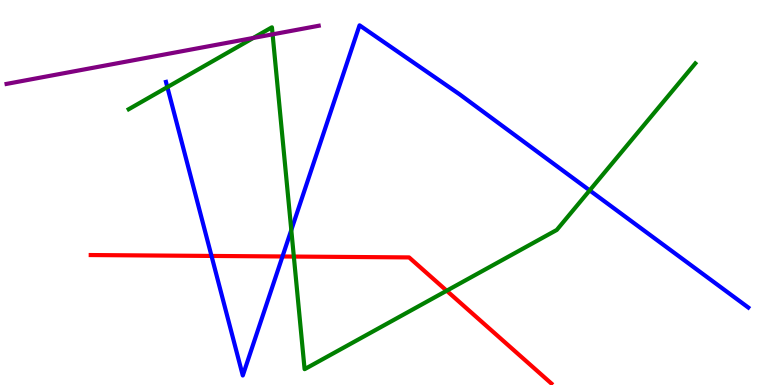[{'lines': ['blue', 'red'], 'intersections': [{'x': 2.73, 'y': 3.35}, {'x': 3.64, 'y': 3.34}]}, {'lines': ['green', 'red'], 'intersections': [{'x': 3.79, 'y': 3.34}, {'x': 5.76, 'y': 2.45}]}, {'lines': ['purple', 'red'], 'intersections': []}, {'lines': ['blue', 'green'], 'intersections': [{'x': 2.16, 'y': 7.74}, {'x': 3.76, 'y': 4.03}, {'x': 7.61, 'y': 5.05}]}, {'lines': ['blue', 'purple'], 'intersections': []}, {'lines': ['green', 'purple'], 'intersections': [{'x': 3.27, 'y': 9.01}, {'x': 3.52, 'y': 9.11}]}]